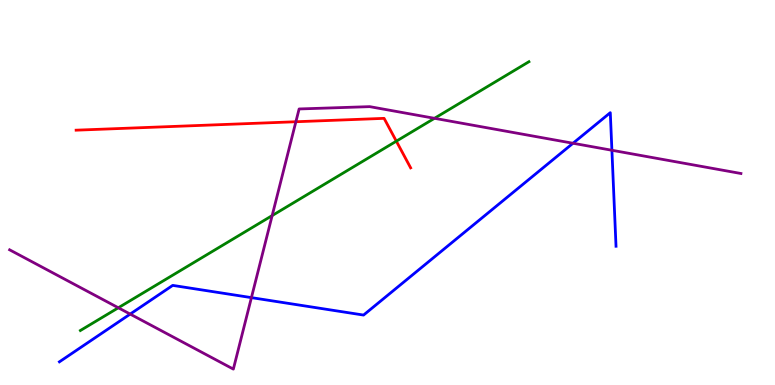[{'lines': ['blue', 'red'], 'intersections': []}, {'lines': ['green', 'red'], 'intersections': [{'x': 5.11, 'y': 6.33}]}, {'lines': ['purple', 'red'], 'intersections': [{'x': 3.82, 'y': 6.84}]}, {'lines': ['blue', 'green'], 'intersections': []}, {'lines': ['blue', 'purple'], 'intersections': [{'x': 1.68, 'y': 1.84}, {'x': 3.24, 'y': 2.27}, {'x': 7.39, 'y': 6.28}, {'x': 7.9, 'y': 6.1}]}, {'lines': ['green', 'purple'], 'intersections': [{'x': 1.53, 'y': 2.01}, {'x': 3.51, 'y': 4.4}, {'x': 5.61, 'y': 6.93}]}]